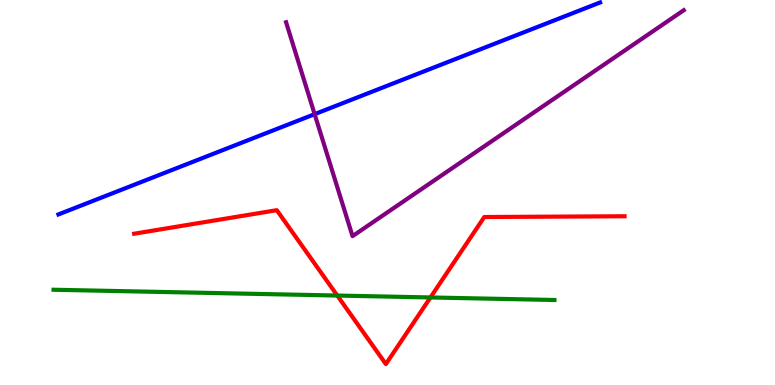[{'lines': ['blue', 'red'], 'intersections': []}, {'lines': ['green', 'red'], 'intersections': [{'x': 4.35, 'y': 2.32}, {'x': 5.55, 'y': 2.27}]}, {'lines': ['purple', 'red'], 'intersections': []}, {'lines': ['blue', 'green'], 'intersections': []}, {'lines': ['blue', 'purple'], 'intersections': [{'x': 4.06, 'y': 7.03}]}, {'lines': ['green', 'purple'], 'intersections': []}]